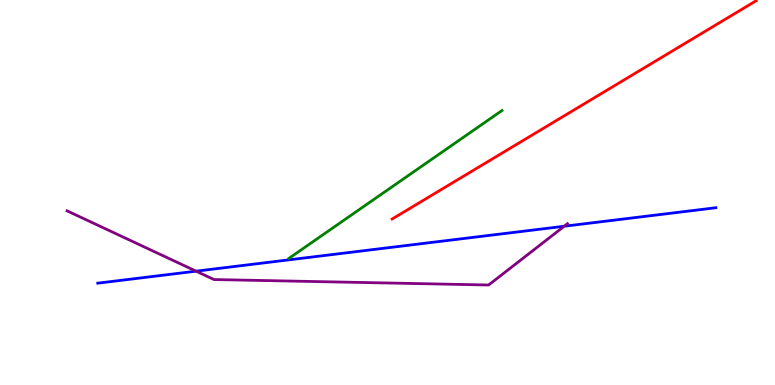[{'lines': ['blue', 'red'], 'intersections': []}, {'lines': ['green', 'red'], 'intersections': []}, {'lines': ['purple', 'red'], 'intersections': []}, {'lines': ['blue', 'green'], 'intersections': []}, {'lines': ['blue', 'purple'], 'intersections': [{'x': 2.53, 'y': 2.96}, {'x': 7.28, 'y': 4.12}]}, {'lines': ['green', 'purple'], 'intersections': []}]